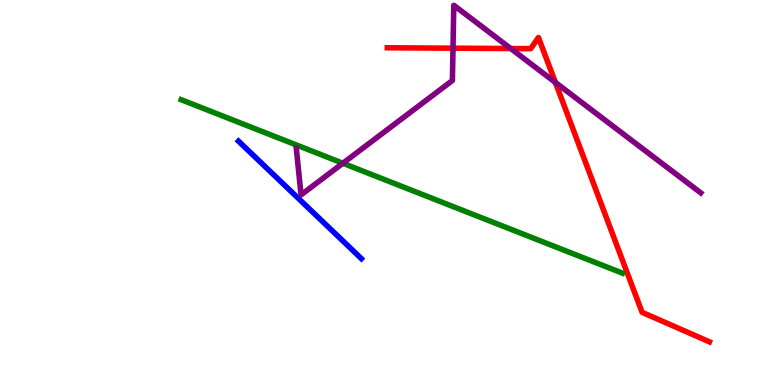[{'lines': ['blue', 'red'], 'intersections': []}, {'lines': ['green', 'red'], 'intersections': []}, {'lines': ['purple', 'red'], 'intersections': [{'x': 5.85, 'y': 8.75}, {'x': 6.59, 'y': 8.74}, {'x': 7.17, 'y': 7.86}]}, {'lines': ['blue', 'green'], 'intersections': []}, {'lines': ['blue', 'purple'], 'intersections': []}, {'lines': ['green', 'purple'], 'intersections': [{'x': 4.42, 'y': 5.76}]}]